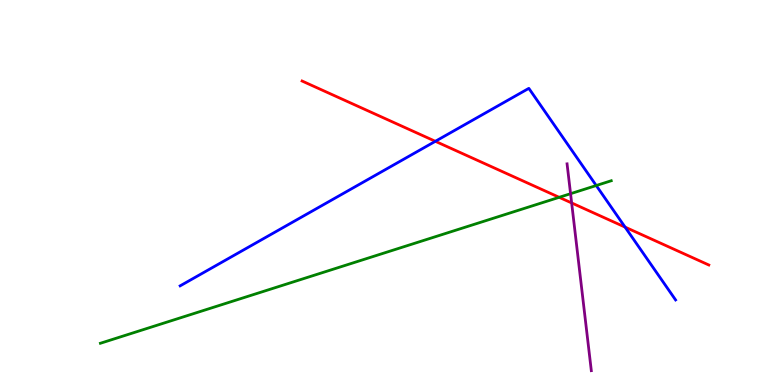[{'lines': ['blue', 'red'], 'intersections': [{'x': 5.62, 'y': 6.33}, {'x': 8.07, 'y': 4.1}]}, {'lines': ['green', 'red'], 'intersections': [{'x': 7.22, 'y': 4.87}]}, {'lines': ['purple', 'red'], 'intersections': [{'x': 7.38, 'y': 4.73}]}, {'lines': ['blue', 'green'], 'intersections': [{'x': 7.69, 'y': 5.18}]}, {'lines': ['blue', 'purple'], 'intersections': []}, {'lines': ['green', 'purple'], 'intersections': [{'x': 7.36, 'y': 4.97}]}]